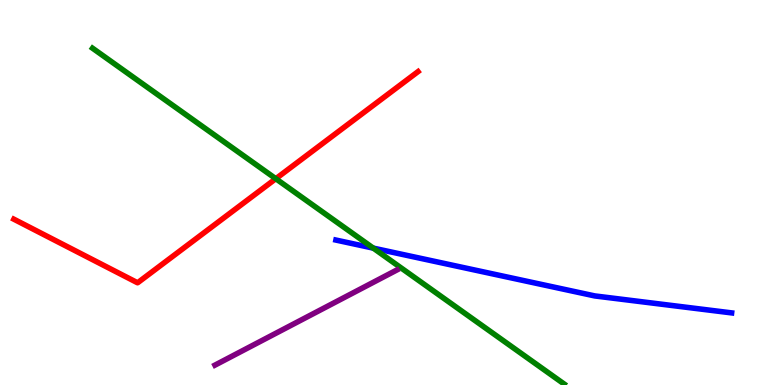[{'lines': ['blue', 'red'], 'intersections': []}, {'lines': ['green', 'red'], 'intersections': [{'x': 3.56, 'y': 5.36}]}, {'lines': ['purple', 'red'], 'intersections': []}, {'lines': ['blue', 'green'], 'intersections': [{'x': 4.82, 'y': 3.56}]}, {'lines': ['blue', 'purple'], 'intersections': []}, {'lines': ['green', 'purple'], 'intersections': []}]